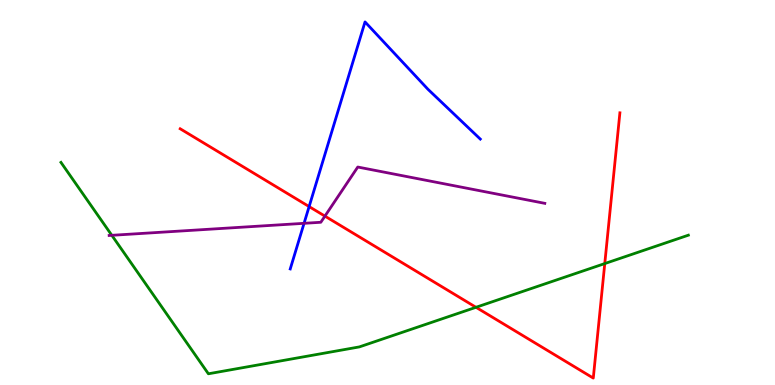[{'lines': ['blue', 'red'], 'intersections': [{'x': 3.99, 'y': 4.63}]}, {'lines': ['green', 'red'], 'intersections': [{'x': 6.14, 'y': 2.02}, {'x': 7.8, 'y': 3.15}]}, {'lines': ['purple', 'red'], 'intersections': [{'x': 4.19, 'y': 4.39}]}, {'lines': ['blue', 'green'], 'intersections': []}, {'lines': ['blue', 'purple'], 'intersections': [{'x': 3.92, 'y': 4.2}]}, {'lines': ['green', 'purple'], 'intersections': [{'x': 1.44, 'y': 3.89}]}]